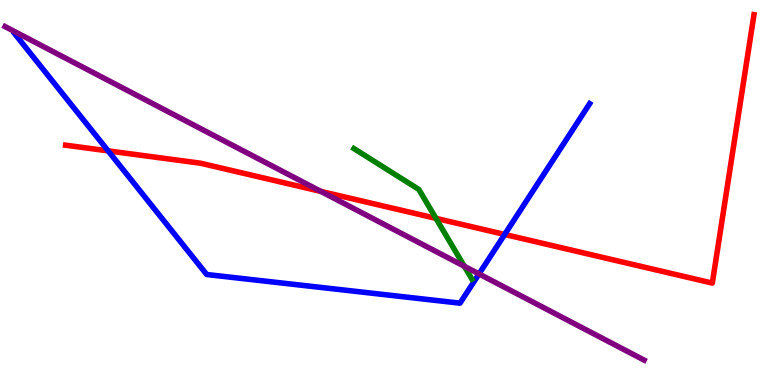[{'lines': ['blue', 'red'], 'intersections': [{'x': 1.4, 'y': 6.08}, {'x': 6.51, 'y': 3.91}]}, {'lines': ['green', 'red'], 'intersections': [{'x': 5.63, 'y': 4.33}]}, {'lines': ['purple', 'red'], 'intersections': [{'x': 4.14, 'y': 5.03}]}, {'lines': ['blue', 'green'], 'intersections': []}, {'lines': ['blue', 'purple'], 'intersections': [{'x': 6.18, 'y': 2.89}]}, {'lines': ['green', 'purple'], 'intersections': [{'x': 5.99, 'y': 3.08}]}]